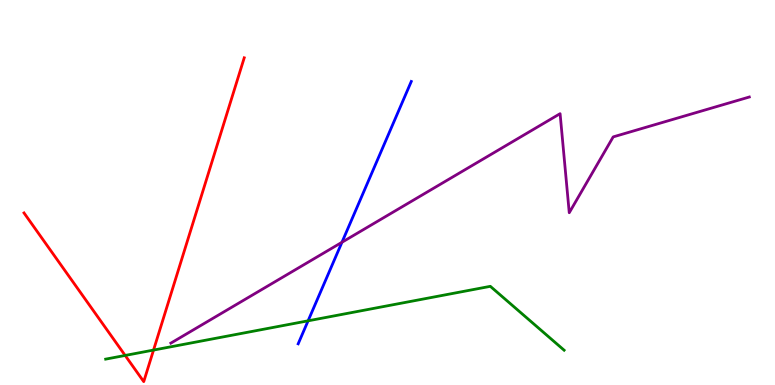[{'lines': ['blue', 'red'], 'intersections': []}, {'lines': ['green', 'red'], 'intersections': [{'x': 1.61, 'y': 0.768}, {'x': 1.98, 'y': 0.907}]}, {'lines': ['purple', 'red'], 'intersections': []}, {'lines': ['blue', 'green'], 'intersections': [{'x': 3.98, 'y': 1.67}]}, {'lines': ['blue', 'purple'], 'intersections': [{'x': 4.41, 'y': 3.71}]}, {'lines': ['green', 'purple'], 'intersections': []}]